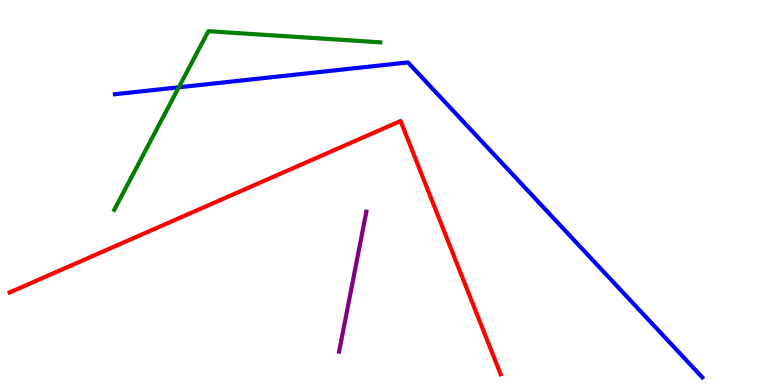[{'lines': ['blue', 'red'], 'intersections': []}, {'lines': ['green', 'red'], 'intersections': []}, {'lines': ['purple', 'red'], 'intersections': []}, {'lines': ['blue', 'green'], 'intersections': [{'x': 2.31, 'y': 7.73}]}, {'lines': ['blue', 'purple'], 'intersections': []}, {'lines': ['green', 'purple'], 'intersections': []}]